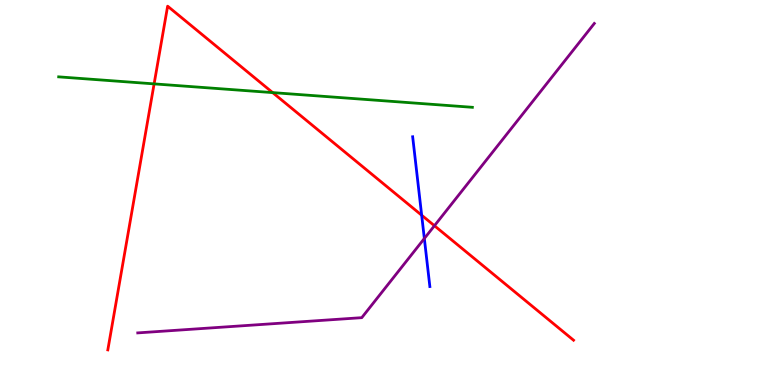[{'lines': ['blue', 'red'], 'intersections': [{'x': 5.44, 'y': 4.41}]}, {'lines': ['green', 'red'], 'intersections': [{'x': 1.99, 'y': 7.82}, {'x': 3.52, 'y': 7.59}]}, {'lines': ['purple', 'red'], 'intersections': [{'x': 5.61, 'y': 4.14}]}, {'lines': ['blue', 'green'], 'intersections': []}, {'lines': ['blue', 'purple'], 'intersections': [{'x': 5.48, 'y': 3.81}]}, {'lines': ['green', 'purple'], 'intersections': []}]